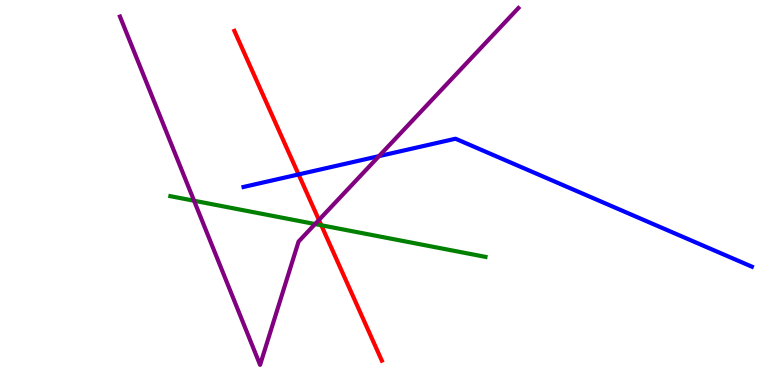[{'lines': ['blue', 'red'], 'intersections': [{'x': 3.85, 'y': 5.47}]}, {'lines': ['green', 'red'], 'intersections': [{'x': 4.15, 'y': 4.15}]}, {'lines': ['purple', 'red'], 'intersections': [{'x': 4.12, 'y': 4.29}]}, {'lines': ['blue', 'green'], 'intersections': []}, {'lines': ['blue', 'purple'], 'intersections': [{'x': 4.89, 'y': 5.94}]}, {'lines': ['green', 'purple'], 'intersections': [{'x': 2.5, 'y': 4.79}, {'x': 4.07, 'y': 4.18}]}]